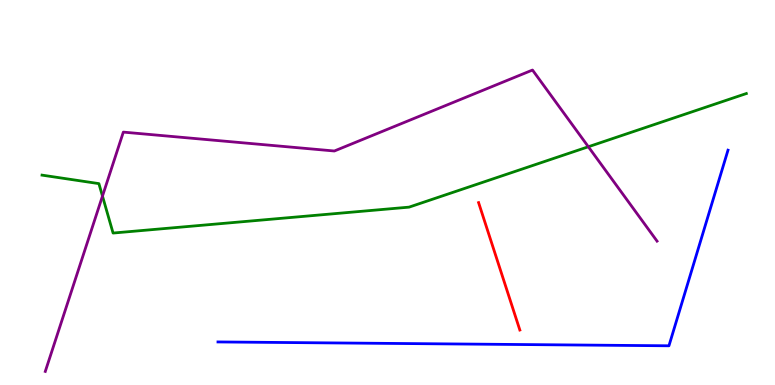[{'lines': ['blue', 'red'], 'intersections': []}, {'lines': ['green', 'red'], 'intersections': []}, {'lines': ['purple', 'red'], 'intersections': []}, {'lines': ['blue', 'green'], 'intersections': []}, {'lines': ['blue', 'purple'], 'intersections': []}, {'lines': ['green', 'purple'], 'intersections': [{'x': 1.32, 'y': 4.91}, {'x': 7.59, 'y': 6.19}]}]